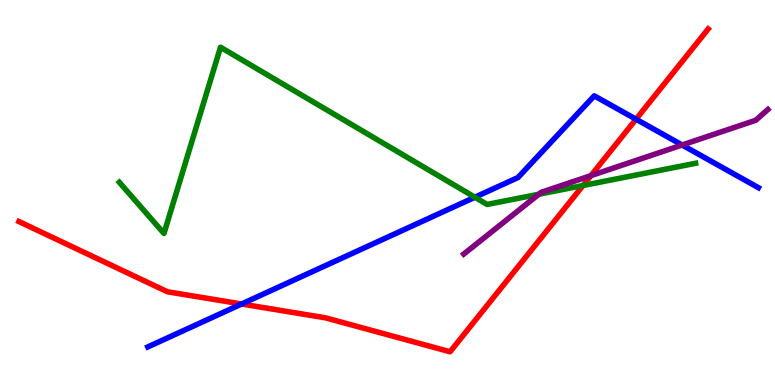[{'lines': ['blue', 'red'], 'intersections': [{'x': 3.12, 'y': 2.1}, {'x': 8.21, 'y': 6.9}]}, {'lines': ['green', 'red'], 'intersections': [{'x': 7.52, 'y': 5.18}]}, {'lines': ['purple', 'red'], 'intersections': [{'x': 7.62, 'y': 5.44}]}, {'lines': ['blue', 'green'], 'intersections': [{'x': 6.13, 'y': 4.88}]}, {'lines': ['blue', 'purple'], 'intersections': [{'x': 8.8, 'y': 6.23}]}, {'lines': ['green', 'purple'], 'intersections': [{'x': 6.95, 'y': 4.96}]}]